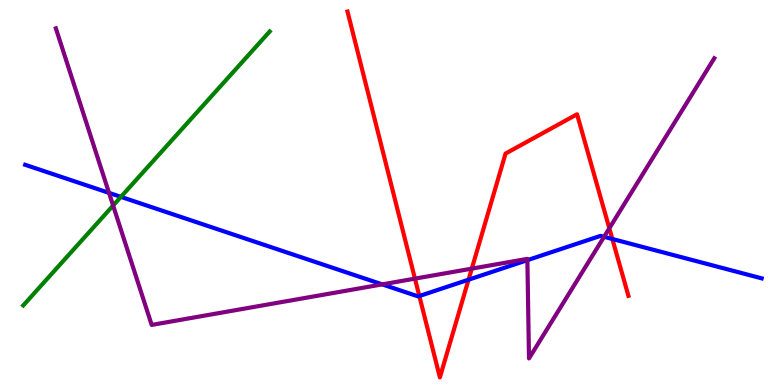[{'lines': ['blue', 'red'], 'intersections': [{'x': 5.41, 'y': 2.31}, {'x': 6.05, 'y': 2.74}, {'x': 7.9, 'y': 3.79}]}, {'lines': ['green', 'red'], 'intersections': []}, {'lines': ['purple', 'red'], 'intersections': [{'x': 5.35, 'y': 2.76}, {'x': 6.09, 'y': 3.02}, {'x': 7.86, 'y': 4.07}]}, {'lines': ['blue', 'green'], 'intersections': [{'x': 1.56, 'y': 4.89}]}, {'lines': ['blue', 'purple'], 'intersections': [{'x': 1.41, 'y': 4.99}, {'x': 4.93, 'y': 2.61}, {'x': 6.8, 'y': 3.24}, {'x': 7.79, 'y': 3.85}]}, {'lines': ['green', 'purple'], 'intersections': [{'x': 1.46, 'y': 4.66}]}]